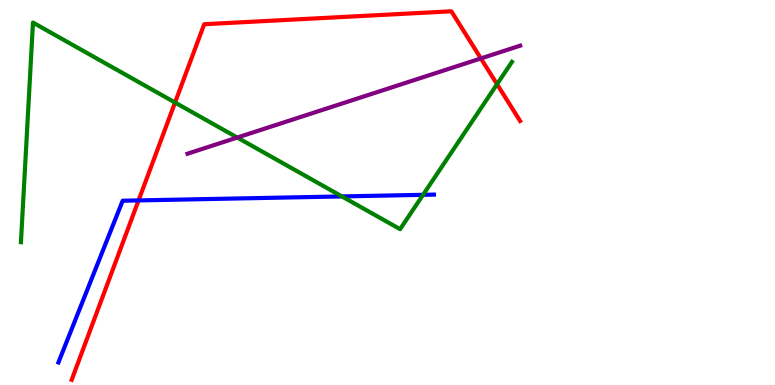[{'lines': ['blue', 'red'], 'intersections': [{'x': 1.79, 'y': 4.79}]}, {'lines': ['green', 'red'], 'intersections': [{'x': 2.26, 'y': 7.34}, {'x': 6.41, 'y': 7.81}]}, {'lines': ['purple', 'red'], 'intersections': [{'x': 6.21, 'y': 8.48}]}, {'lines': ['blue', 'green'], 'intersections': [{'x': 4.41, 'y': 4.9}, {'x': 5.46, 'y': 4.94}]}, {'lines': ['blue', 'purple'], 'intersections': []}, {'lines': ['green', 'purple'], 'intersections': [{'x': 3.06, 'y': 6.43}]}]